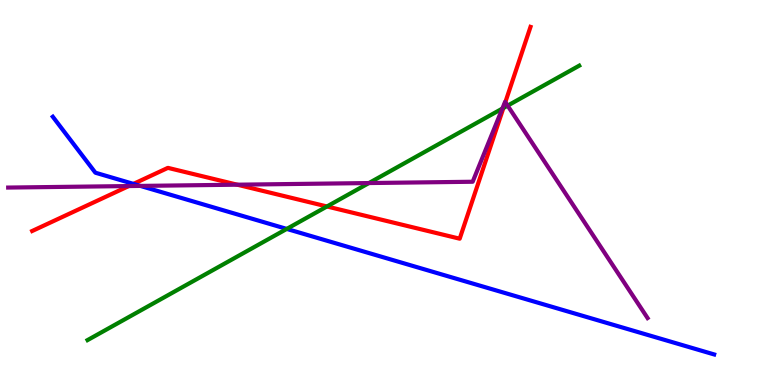[{'lines': ['blue', 'red'], 'intersections': [{'x': 1.72, 'y': 5.22}]}, {'lines': ['green', 'red'], 'intersections': [{'x': 4.22, 'y': 4.64}, {'x': 6.5, 'y': 7.19}]}, {'lines': ['purple', 'red'], 'intersections': [{'x': 1.66, 'y': 5.17}, {'x': 3.06, 'y': 5.2}, {'x': 6.52, 'y': 7.35}]}, {'lines': ['blue', 'green'], 'intersections': [{'x': 3.7, 'y': 4.05}]}, {'lines': ['blue', 'purple'], 'intersections': [{'x': 1.81, 'y': 5.17}]}, {'lines': ['green', 'purple'], 'intersections': [{'x': 4.76, 'y': 5.25}, {'x': 6.48, 'y': 7.18}, {'x': 6.55, 'y': 7.26}]}]